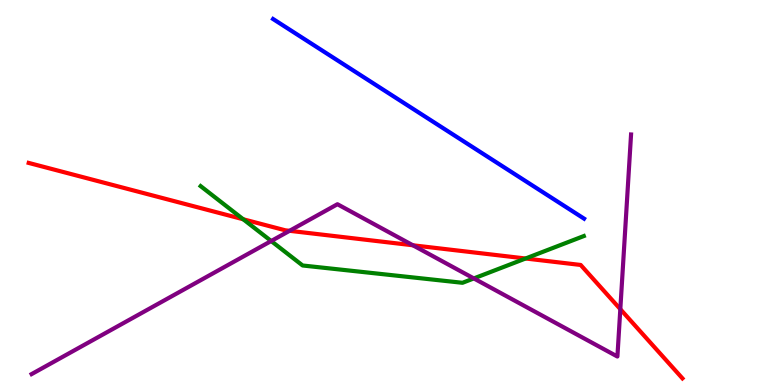[{'lines': ['blue', 'red'], 'intersections': []}, {'lines': ['green', 'red'], 'intersections': [{'x': 3.14, 'y': 4.3}, {'x': 6.78, 'y': 3.29}]}, {'lines': ['purple', 'red'], 'intersections': [{'x': 3.74, 'y': 4.0}, {'x': 5.33, 'y': 3.63}, {'x': 8.0, 'y': 1.97}]}, {'lines': ['blue', 'green'], 'intersections': []}, {'lines': ['blue', 'purple'], 'intersections': []}, {'lines': ['green', 'purple'], 'intersections': [{'x': 3.5, 'y': 3.74}, {'x': 6.11, 'y': 2.77}]}]